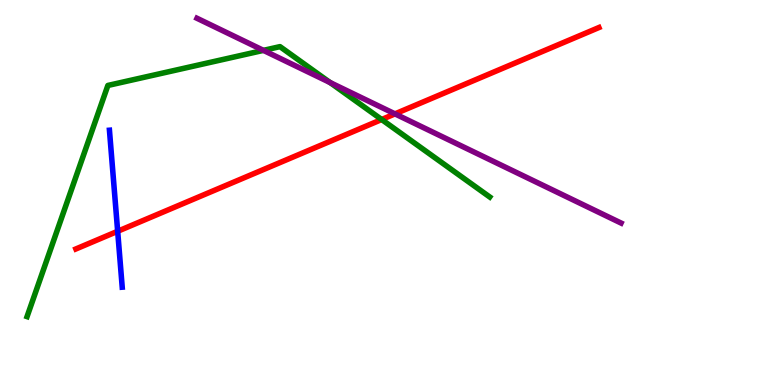[{'lines': ['blue', 'red'], 'intersections': [{'x': 1.52, 'y': 3.99}]}, {'lines': ['green', 'red'], 'intersections': [{'x': 4.92, 'y': 6.9}]}, {'lines': ['purple', 'red'], 'intersections': [{'x': 5.1, 'y': 7.04}]}, {'lines': ['blue', 'green'], 'intersections': []}, {'lines': ['blue', 'purple'], 'intersections': []}, {'lines': ['green', 'purple'], 'intersections': [{'x': 3.4, 'y': 8.69}, {'x': 4.26, 'y': 7.86}]}]